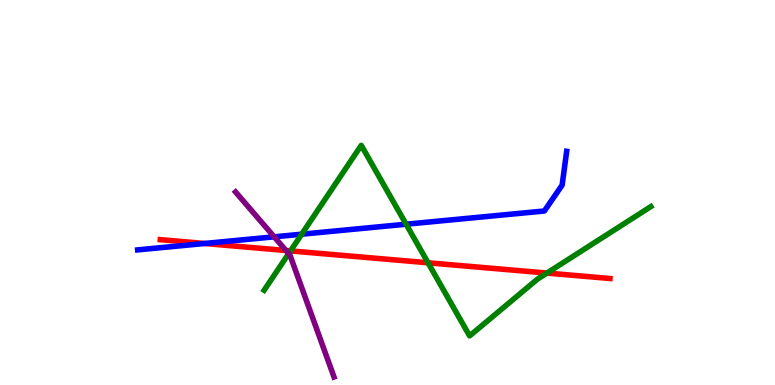[{'lines': ['blue', 'red'], 'intersections': [{'x': 2.64, 'y': 3.68}]}, {'lines': ['green', 'red'], 'intersections': [{'x': 3.75, 'y': 3.48}, {'x': 5.52, 'y': 3.17}, {'x': 7.06, 'y': 2.91}]}, {'lines': ['purple', 'red'], 'intersections': [{'x': 3.69, 'y': 3.49}]}, {'lines': ['blue', 'green'], 'intersections': [{'x': 3.89, 'y': 3.92}, {'x': 5.24, 'y': 4.18}]}, {'lines': ['blue', 'purple'], 'intersections': [{'x': 3.54, 'y': 3.85}]}, {'lines': ['green', 'purple'], 'intersections': [{'x': 3.72, 'y': 3.41}]}]